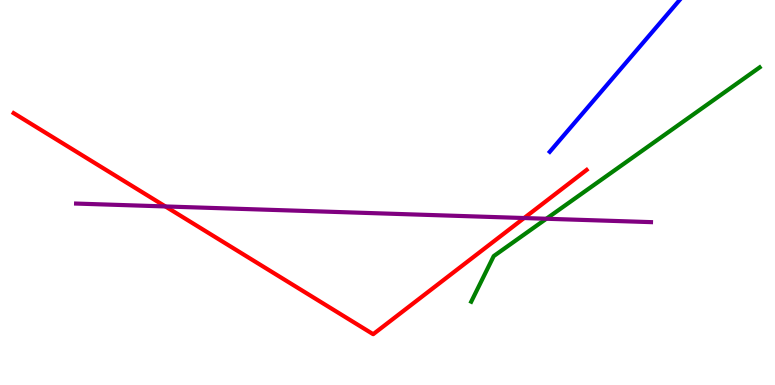[{'lines': ['blue', 'red'], 'intersections': []}, {'lines': ['green', 'red'], 'intersections': []}, {'lines': ['purple', 'red'], 'intersections': [{'x': 2.13, 'y': 4.64}, {'x': 6.76, 'y': 4.34}]}, {'lines': ['blue', 'green'], 'intersections': []}, {'lines': ['blue', 'purple'], 'intersections': []}, {'lines': ['green', 'purple'], 'intersections': [{'x': 7.05, 'y': 4.32}]}]